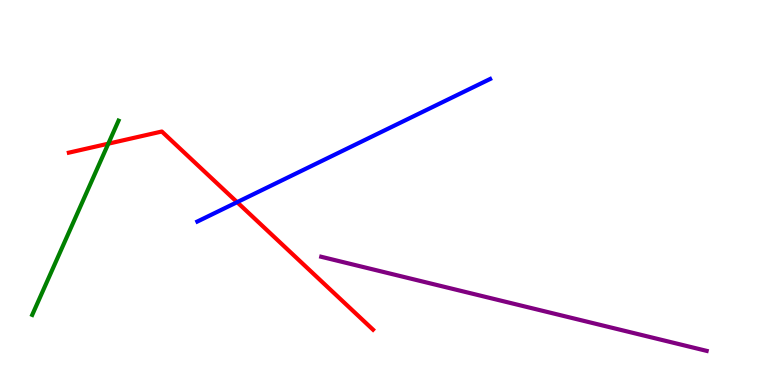[{'lines': ['blue', 'red'], 'intersections': [{'x': 3.06, 'y': 4.75}]}, {'lines': ['green', 'red'], 'intersections': [{'x': 1.4, 'y': 6.27}]}, {'lines': ['purple', 'red'], 'intersections': []}, {'lines': ['blue', 'green'], 'intersections': []}, {'lines': ['blue', 'purple'], 'intersections': []}, {'lines': ['green', 'purple'], 'intersections': []}]